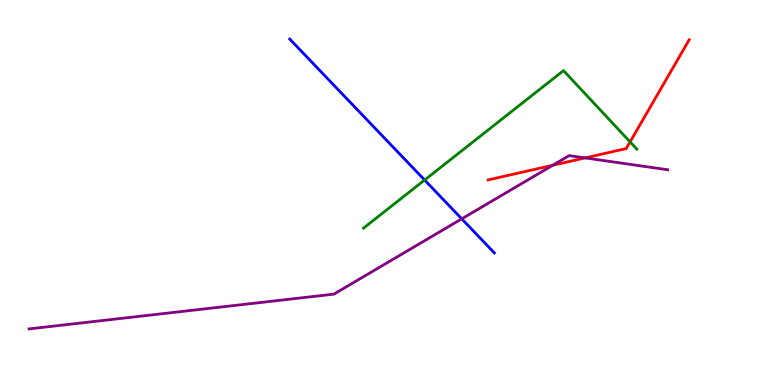[{'lines': ['blue', 'red'], 'intersections': []}, {'lines': ['green', 'red'], 'intersections': [{'x': 8.13, 'y': 6.31}]}, {'lines': ['purple', 'red'], 'intersections': [{'x': 7.13, 'y': 5.71}, {'x': 7.55, 'y': 5.9}]}, {'lines': ['blue', 'green'], 'intersections': [{'x': 5.48, 'y': 5.32}]}, {'lines': ['blue', 'purple'], 'intersections': [{'x': 5.96, 'y': 4.32}]}, {'lines': ['green', 'purple'], 'intersections': []}]